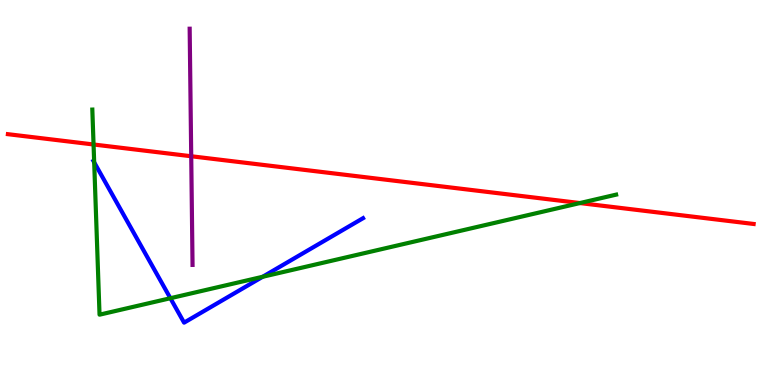[{'lines': ['blue', 'red'], 'intersections': []}, {'lines': ['green', 'red'], 'intersections': [{'x': 1.21, 'y': 6.25}, {'x': 7.48, 'y': 4.73}]}, {'lines': ['purple', 'red'], 'intersections': [{'x': 2.47, 'y': 5.94}]}, {'lines': ['blue', 'green'], 'intersections': [{'x': 1.22, 'y': 5.78}, {'x': 2.2, 'y': 2.25}, {'x': 3.39, 'y': 2.81}]}, {'lines': ['blue', 'purple'], 'intersections': []}, {'lines': ['green', 'purple'], 'intersections': []}]